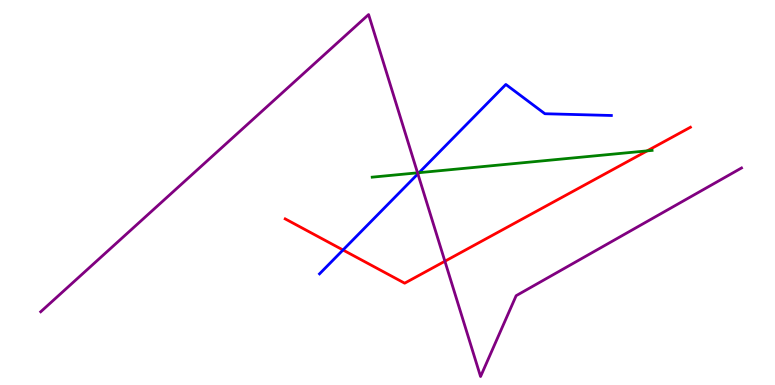[{'lines': ['blue', 'red'], 'intersections': [{'x': 4.43, 'y': 3.51}]}, {'lines': ['green', 'red'], 'intersections': [{'x': 8.35, 'y': 6.08}]}, {'lines': ['purple', 'red'], 'intersections': [{'x': 5.74, 'y': 3.21}]}, {'lines': ['blue', 'green'], 'intersections': [{'x': 5.41, 'y': 5.51}]}, {'lines': ['blue', 'purple'], 'intersections': [{'x': 5.39, 'y': 5.48}]}, {'lines': ['green', 'purple'], 'intersections': [{'x': 5.39, 'y': 5.51}]}]